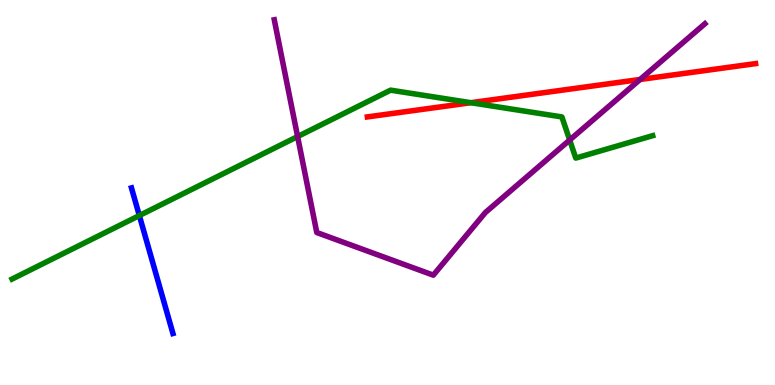[{'lines': ['blue', 'red'], 'intersections': []}, {'lines': ['green', 'red'], 'intersections': [{'x': 6.08, 'y': 7.33}]}, {'lines': ['purple', 'red'], 'intersections': [{'x': 8.26, 'y': 7.94}]}, {'lines': ['blue', 'green'], 'intersections': [{'x': 1.8, 'y': 4.4}]}, {'lines': ['blue', 'purple'], 'intersections': []}, {'lines': ['green', 'purple'], 'intersections': [{'x': 3.84, 'y': 6.45}, {'x': 7.35, 'y': 6.36}]}]